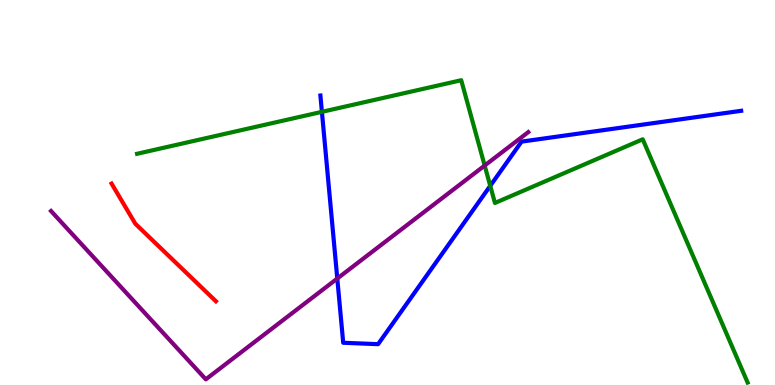[{'lines': ['blue', 'red'], 'intersections': []}, {'lines': ['green', 'red'], 'intersections': []}, {'lines': ['purple', 'red'], 'intersections': []}, {'lines': ['blue', 'green'], 'intersections': [{'x': 4.15, 'y': 7.09}, {'x': 6.33, 'y': 5.17}]}, {'lines': ['blue', 'purple'], 'intersections': [{'x': 4.35, 'y': 2.77}]}, {'lines': ['green', 'purple'], 'intersections': [{'x': 6.25, 'y': 5.7}]}]